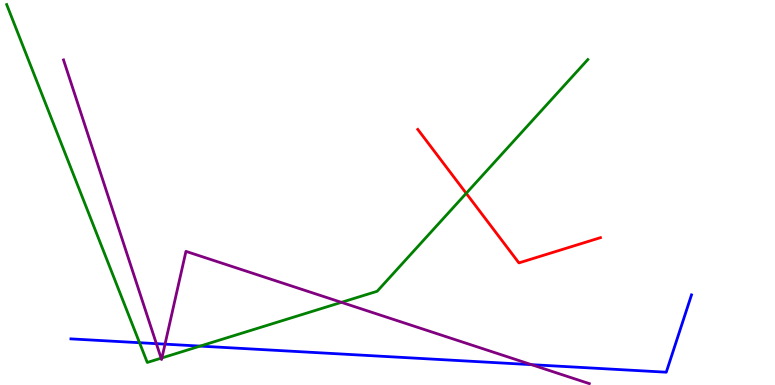[{'lines': ['blue', 'red'], 'intersections': []}, {'lines': ['green', 'red'], 'intersections': [{'x': 6.02, 'y': 4.98}]}, {'lines': ['purple', 'red'], 'intersections': []}, {'lines': ['blue', 'green'], 'intersections': [{'x': 1.8, 'y': 1.1}, {'x': 2.58, 'y': 1.01}]}, {'lines': ['blue', 'purple'], 'intersections': [{'x': 2.02, 'y': 1.07}, {'x': 2.13, 'y': 1.06}, {'x': 6.86, 'y': 0.528}]}, {'lines': ['green', 'purple'], 'intersections': [{'x': 2.08, 'y': 0.697}, {'x': 2.09, 'y': 0.703}, {'x': 4.41, 'y': 2.15}]}]